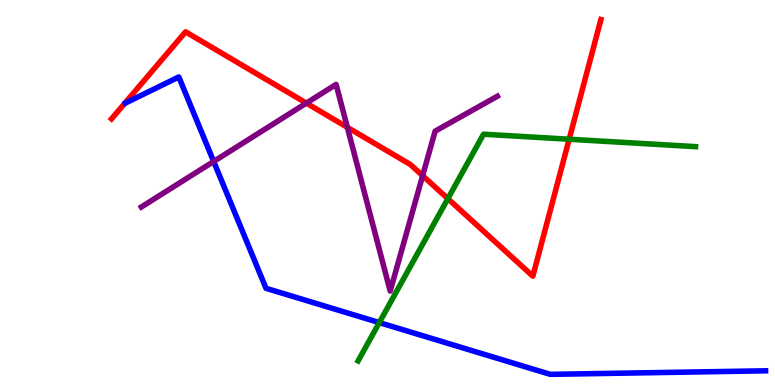[{'lines': ['blue', 'red'], 'intersections': []}, {'lines': ['green', 'red'], 'intersections': [{'x': 5.78, 'y': 4.84}, {'x': 7.34, 'y': 6.38}]}, {'lines': ['purple', 'red'], 'intersections': [{'x': 3.95, 'y': 7.32}, {'x': 4.48, 'y': 6.69}, {'x': 5.45, 'y': 5.44}]}, {'lines': ['blue', 'green'], 'intersections': [{'x': 4.89, 'y': 1.62}]}, {'lines': ['blue', 'purple'], 'intersections': [{'x': 2.76, 'y': 5.81}]}, {'lines': ['green', 'purple'], 'intersections': []}]